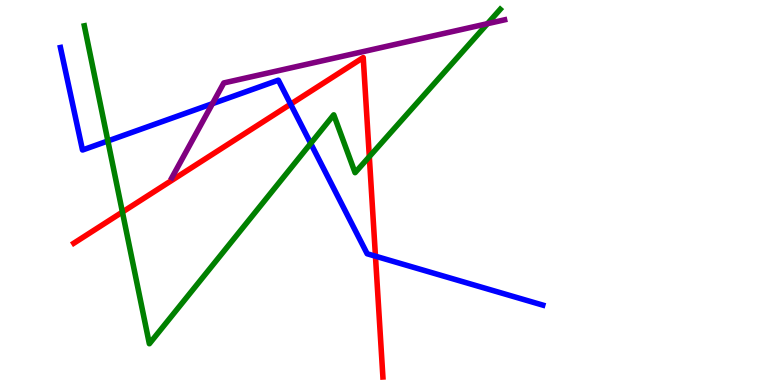[{'lines': ['blue', 'red'], 'intersections': [{'x': 3.75, 'y': 7.29}, {'x': 4.84, 'y': 3.35}]}, {'lines': ['green', 'red'], 'intersections': [{'x': 1.58, 'y': 4.49}, {'x': 4.77, 'y': 5.93}]}, {'lines': ['purple', 'red'], 'intersections': []}, {'lines': ['blue', 'green'], 'intersections': [{'x': 1.39, 'y': 6.34}, {'x': 4.01, 'y': 6.27}]}, {'lines': ['blue', 'purple'], 'intersections': [{'x': 2.74, 'y': 7.31}]}, {'lines': ['green', 'purple'], 'intersections': [{'x': 6.29, 'y': 9.38}]}]